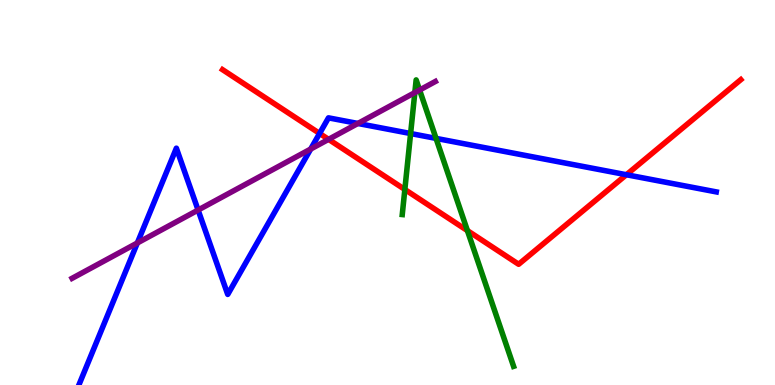[{'lines': ['blue', 'red'], 'intersections': [{'x': 4.12, 'y': 6.53}, {'x': 8.08, 'y': 5.46}]}, {'lines': ['green', 'red'], 'intersections': [{'x': 5.22, 'y': 5.08}, {'x': 6.03, 'y': 4.01}]}, {'lines': ['purple', 'red'], 'intersections': [{'x': 4.24, 'y': 6.38}]}, {'lines': ['blue', 'green'], 'intersections': [{'x': 5.3, 'y': 6.53}, {'x': 5.63, 'y': 6.41}]}, {'lines': ['blue', 'purple'], 'intersections': [{'x': 1.77, 'y': 3.69}, {'x': 2.56, 'y': 4.54}, {'x': 4.01, 'y': 6.13}, {'x': 4.62, 'y': 6.79}]}, {'lines': ['green', 'purple'], 'intersections': [{'x': 5.35, 'y': 7.59}, {'x': 5.41, 'y': 7.66}]}]